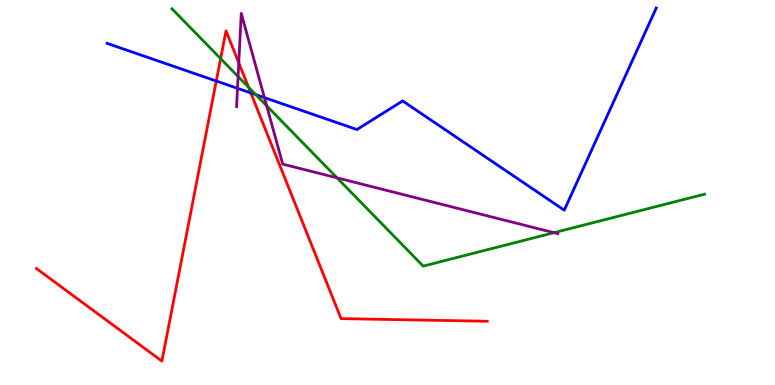[{'lines': ['blue', 'red'], 'intersections': [{'x': 2.79, 'y': 7.9}, {'x': 3.24, 'y': 7.59}]}, {'lines': ['green', 'red'], 'intersections': [{'x': 2.85, 'y': 8.48}, {'x': 3.21, 'y': 7.73}]}, {'lines': ['purple', 'red'], 'intersections': [{'x': 3.08, 'y': 8.37}]}, {'lines': ['blue', 'green'], 'intersections': [{'x': 3.3, 'y': 7.54}]}, {'lines': ['blue', 'purple'], 'intersections': [{'x': 3.06, 'y': 7.71}, {'x': 3.41, 'y': 7.46}]}, {'lines': ['green', 'purple'], 'intersections': [{'x': 3.07, 'y': 8.01}, {'x': 3.44, 'y': 7.25}, {'x': 4.35, 'y': 5.38}, {'x': 7.15, 'y': 3.96}]}]